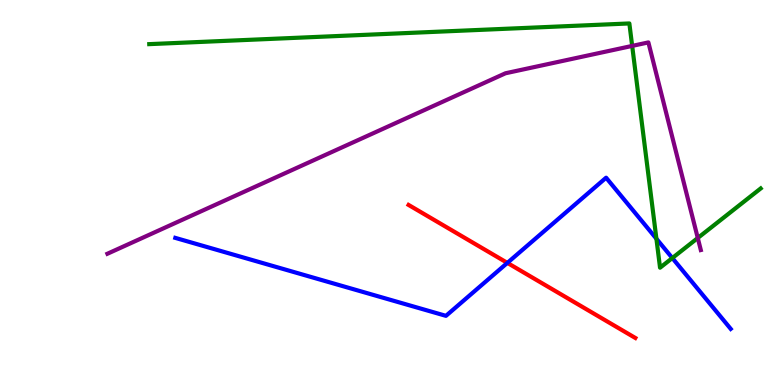[{'lines': ['blue', 'red'], 'intersections': [{'x': 6.55, 'y': 3.17}]}, {'lines': ['green', 'red'], 'intersections': []}, {'lines': ['purple', 'red'], 'intersections': []}, {'lines': ['blue', 'green'], 'intersections': [{'x': 8.47, 'y': 3.8}, {'x': 8.68, 'y': 3.3}]}, {'lines': ['blue', 'purple'], 'intersections': []}, {'lines': ['green', 'purple'], 'intersections': [{'x': 8.16, 'y': 8.81}, {'x': 9.0, 'y': 3.82}]}]